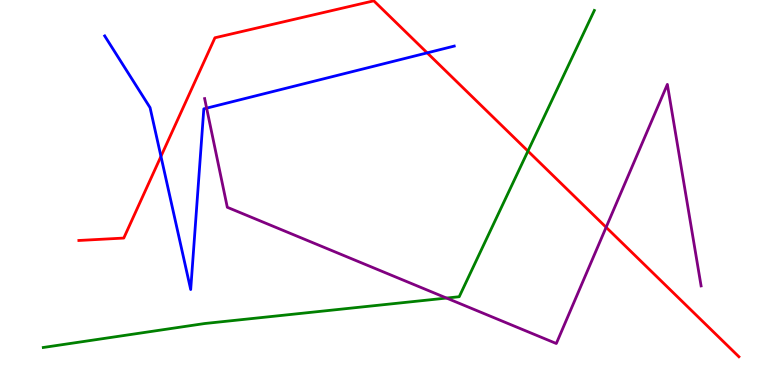[{'lines': ['blue', 'red'], 'intersections': [{'x': 2.08, 'y': 5.94}, {'x': 5.51, 'y': 8.63}]}, {'lines': ['green', 'red'], 'intersections': [{'x': 6.81, 'y': 6.08}]}, {'lines': ['purple', 'red'], 'intersections': [{'x': 7.82, 'y': 4.1}]}, {'lines': ['blue', 'green'], 'intersections': []}, {'lines': ['blue', 'purple'], 'intersections': [{'x': 2.67, 'y': 7.19}]}, {'lines': ['green', 'purple'], 'intersections': [{'x': 5.76, 'y': 2.26}]}]